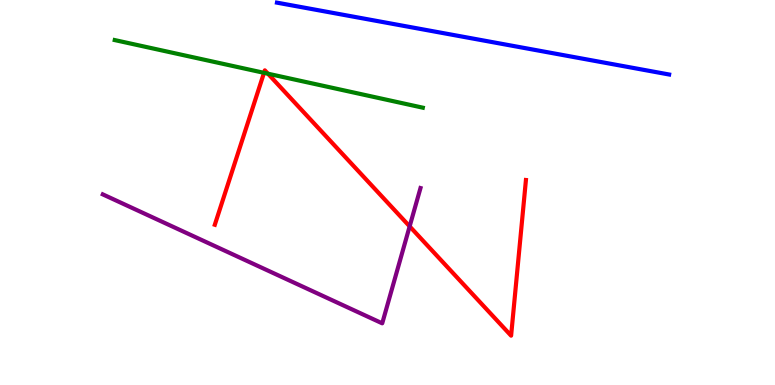[{'lines': ['blue', 'red'], 'intersections': []}, {'lines': ['green', 'red'], 'intersections': [{'x': 3.41, 'y': 8.11}, {'x': 3.46, 'y': 8.09}]}, {'lines': ['purple', 'red'], 'intersections': [{'x': 5.29, 'y': 4.12}]}, {'lines': ['blue', 'green'], 'intersections': []}, {'lines': ['blue', 'purple'], 'intersections': []}, {'lines': ['green', 'purple'], 'intersections': []}]